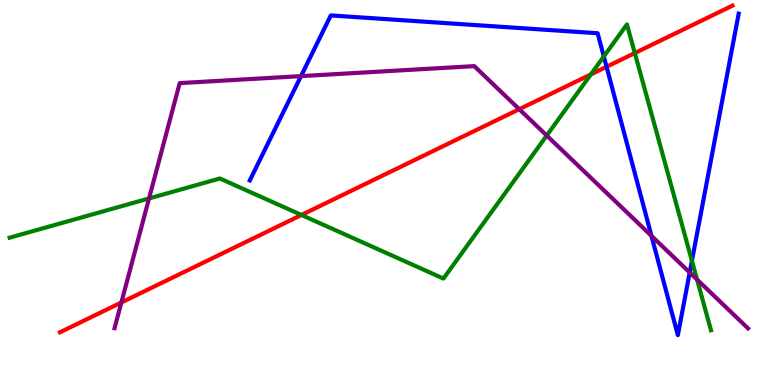[{'lines': ['blue', 'red'], 'intersections': [{'x': 7.83, 'y': 8.27}]}, {'lines': ['green', 'red'], 'intersections': [{'x': 3.89, 'y': 4.42}, {'x': 7.62, 'y': 8.07}, {'x': 8.19, 'y': 8.62}]}, {'lines': ['purple', 'red'], 'intersections': [{'x': 1.57, 'y': 2.14}, {'x': 6.7, 'y': 7.16}]}, {'lines': ['blue', 'green'], 'intersections': [{'x': 7.79, 'y': 8.53}, {'x': 8.93, 'y': 3.22}]}, {'lines': ['blue', 'purple'], 'intersections': [{'x': 3.88, 'y': 8.02}, {'x': 8.41, 'y': 3.87}, {'x': 8.9, 'y': 2.92}]}, {'lines': ['green', 'purple'], 'intersections': [{'x': 1.92, 'y': 4.85}, {'x': 7.05, 'y': 6.48}, {'x': 8.99, 'y': 2.74}]}]